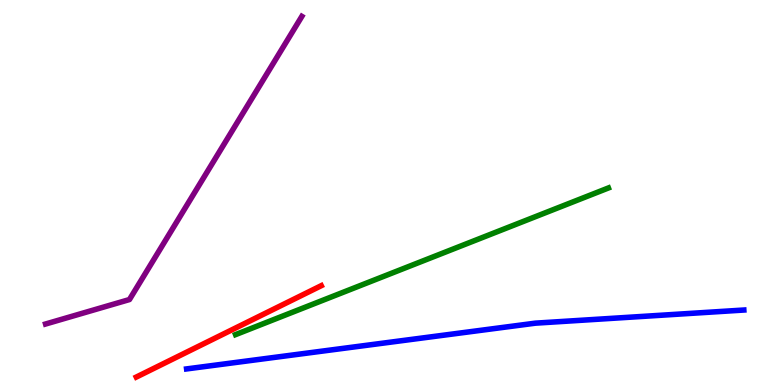[{'lines': ['blue', 'red'], 'intersections': []}, {'lines': ['green', 'red'], 'intersections': []}, {'lines': ['purple', 'red'], 'intersections': []}, {'lines': ['blue', 'green'], 'intersections': []}, {'lines': ['blue', 'purple'], 'intersections': []}, {'lines': ['green', 'purple'], 'intersections': []}]